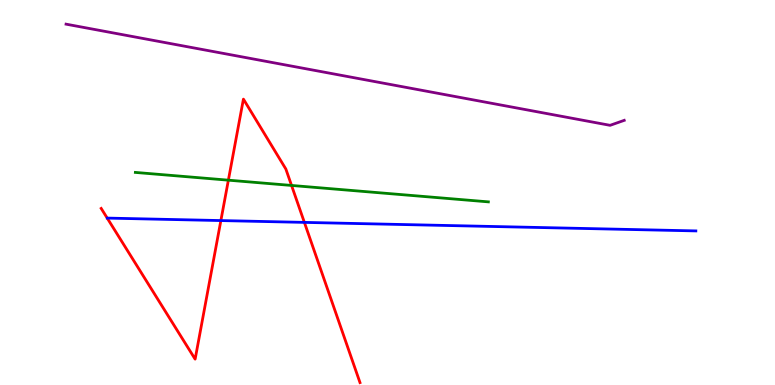[{'lines': ['blue', 'red'], 'intersections': [{'x': 2.85, 'y': 4.27}, {'x': 3.93, 'y': 4.22}]}, {'lines': ['green', 'red'], 'intersections': [{'x': 2.95, 'y': 5.32}, {'x': 3.76, 'y': 5.18}]}, {'lines': ['purple', 'red'], 'intersections': []}, {'lines': ['blue', 'green'], 'intersections': []}, {'lines': ['blue', 'purple'], 'intersections': []}, {'lines': ['green', 'purple'], 'intersections': []}]